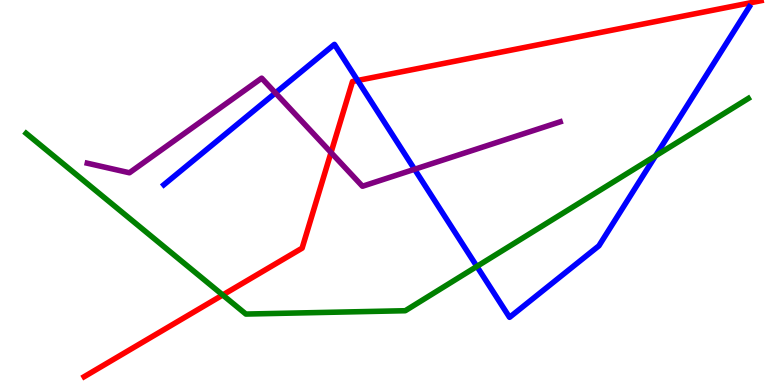[{'lines': ['blue', 'red'], 'intersections': [{'x': 4.61, 'y': 7.91}]}, {'lines': ['green', 'red'], 'intersections': [{'x': 2.87, 'y': 2.34}]}, {'lines': ['purple', 'red'], 'intersections': [{'x': 4.27, 'y': 6.04}]}, {'lines': ['blue', 'green'], 'intersections': [{'x': 6.15, 'y': 3.08}, {'x': 8.46, 'y': 5.95}]}, {'lines': ['blue', 'purple'], 'intersections': [{'x': 3.55, 'y': 7.59}, {'x': 5.35, 'y': 5.6}]}, {'lines': ['green', 'purple'], 'intersections': []}]